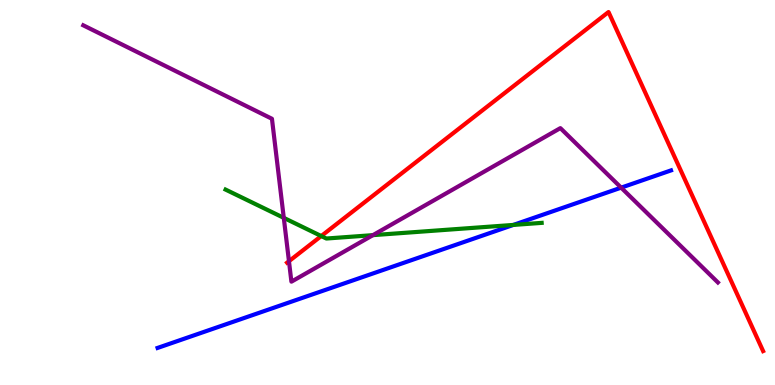[{'lines': ['blue', 'red'], 'intersections': []}, {'lines': ['green', 'red'], 'intersections': [{'x': 4.15, 'y': 3.87}]}, {'lines': ['purple', 'red'], 'intersections': [{'x': 3.73, 'y': 3.22}]}, {'lines': ['blue', 'green'], 'intersections': [{'x': 6.62, 'y': 4.16}]}, {'lines': ['blue', 'purple'], 'intersections': [{'x': 8.01, 'y': 5.13}]}, {'lines': ['green', 'purple'], 'intersections': [{'x': 3.66, 'y': 4.34}, {'x': 4.81, 'y': 3.89}]}]